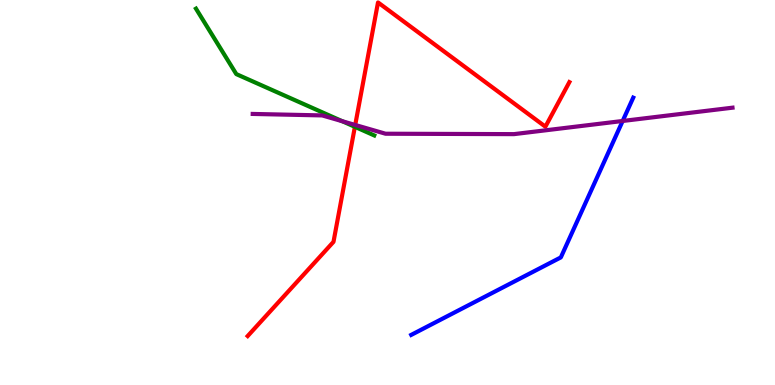[{'lines': ['blue', 'red'], 'intersections': []}, {'lines': ['green', 'red'], 'intersections': [{'x': 4.58, 'y': 6.71}]}, {'lines': ['purple', 'red'], 'intersections': [{'x': 4.58, 'y': 6.75}]}, {'lines': ['blue', 'green'], 'intersections': []}, {'lines': ['blue', 'purple'], 'intersections': [{'x': 8.03, 'y': 6.86}]}, {'lines': ['green', 'purple'], 'intersections': [{'x': 4.42, 'y': 6.85}]}]